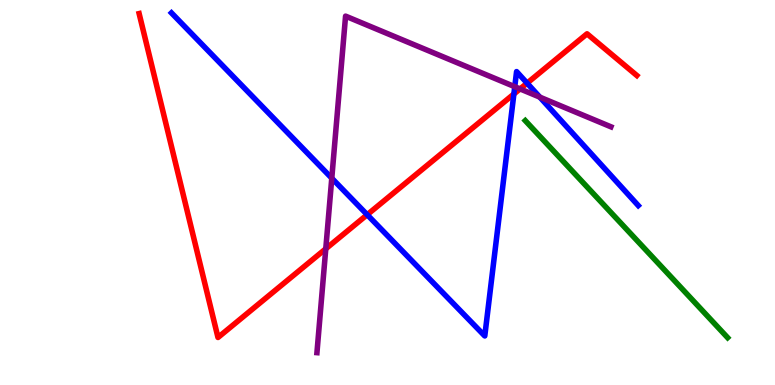[{'lines': ['blue', 'red'], 'intersections': [{'x': 4.74, 'y': 4.42}, {'x': 6.63, 'y': 7.56}, {'x': 6.8, 'y': 7.84}]}, {'lines': ['green', 'red'], 'intersections': []}, {'lines': ['purple', 'red'], 'intersections': [{'x': 4.2, 'y': 3.54}, {'x': 6.71, 'y': 7.69}]}, {'lines': ['blue', 'green'], 'intersections': []}, {'lines': ['blue', 'purple'], 'intersections': [{'x': 4.28, 'y': 5.37}, {'x': 6.64, 'y': 7.75}, {'x': 6.97, 'y': 7.48}]}, {'lines': ['green', 'purple'], 'intersections': []}]